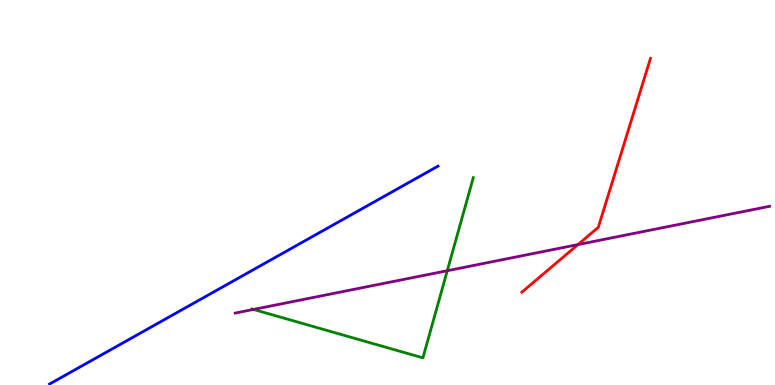[{'lines': ['blue', 'red'], 'intersections': []}, {'lines': ['green', 'red'], 'intersections': []}, {'lines': ['purple', 'red'], 'intersections': [{'x': 7.46, 'y': 3.65}]}, {'lines': ['blue', 'green'], 'intersections': []}, {'lines': ['blue', 'purple'], 'intersections': []}, {'lines': ['green', 'purple'], 'intersections': [{'x': 3.27, 'y': 1.96}, {'x': 5.77, 'y': 2.97}]}]